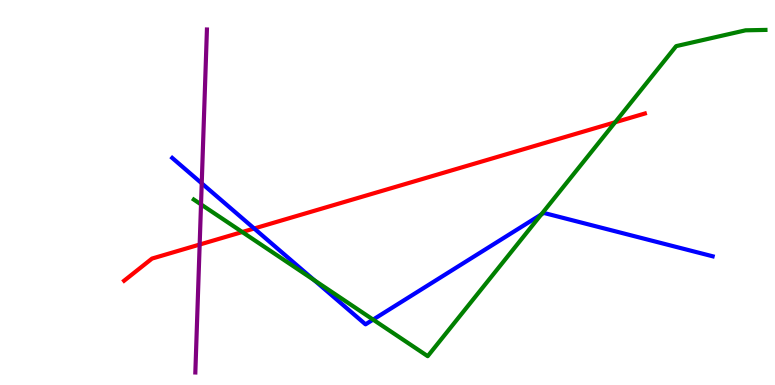[{'lines': ['blue', 'red'], 'intersections': [{'x': 3.28, 'y': 4.06}]}, {'lines': ['green', 'red'], 'intersections': [{'x': 3.13, 'y': 3.97}, {'x': 7.94, 'y': 6.82}]}, {'lines': ['purple', 'red'], 'intersections': [{'x': 2.58, 'y': 3.65}]}, {'lines': ['blue', 'green'], 'intersections': [{'x': 4.06, 'y': 2.72}, {'x': 4.81, 'y': 1.7}, {'x': 6.98, 'y': 4.43}]}, {'lines': ['blue', 'purple'], 'intersections': [{'x': 2.6, 'y': 5.24}]}, {'lines': ['green', 'purple'], 'intersections': [{'x': 2.59, 'y': 4.69}]}]